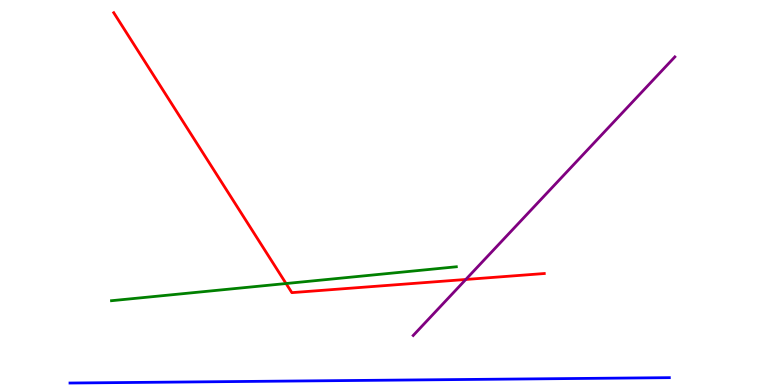[{'lines': ['blue', 'red'], 'intersections': []}, {'lines': ['green', 'red'], 'intersections': [{'x': 3.69, 'y': 2.64}]}, {'lines': ['purple', 'red'], 'intersections': [{'x': 6.01, 'y': 2.74}]}, {'lines': ['blue', 'green'], 'intersections': []}, {'lines': ['blue', 'purple'], 'intersections': []}, {'lines': ['green', 'purple'], 'intersections': []}]